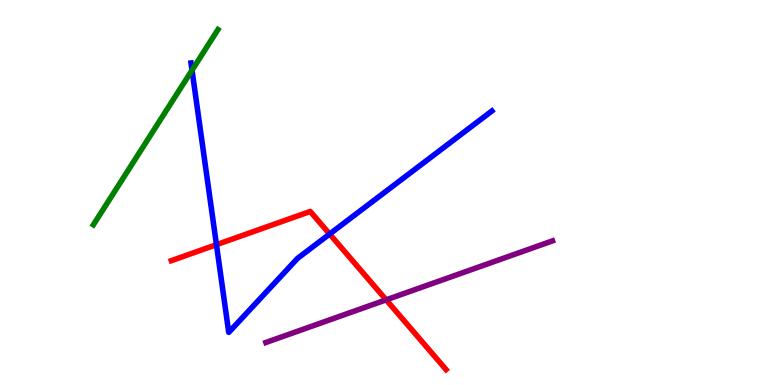[{'lines': ['blue', 'red'], 'intersections': [{'x': 2.79, 'y': 3.64}, {'x': 4.25, 'y': 3.92}]}, {'lines': ['green', 'red'], 'intersections': []}, {'lines': ['purple', 'red'], 'intersections': [{'x': 4.98, 'y': 2.21}]}, {'lines': ['blue', 'green'], 'intersections': [{'x': 2.48, 'y': 8.18}]}, {'lines': ['blue', 'purple'], 'intersections': []}, {'lines': ['green', 'purple'], 'intersections': []}]